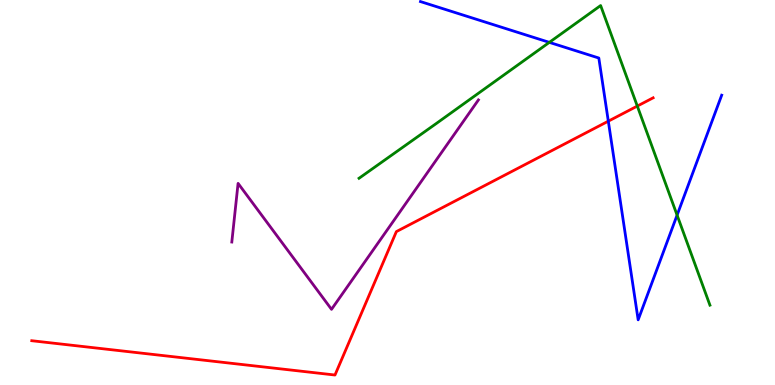[{'lines': ['blue', 'red'], 'intersections': [{'x': 7.85, 'y': 6.85}]}, {'lines': ['green', 'red'], 'intersections': [{'x': 8.22, 'y': 7.24}]}, {'lines': ['purple', 'red'], 'intersections': []}, {'lines': ['blue', 'green'], 'intersections': [{'x': 7.09, 'y': 8.9}, {'x': 8.74, 'y': 4.41}]}, {'lines': ['blue', 'purple'], 'intersections': []}, {'lines': ['green', 'purple'], 'intersections': []}]